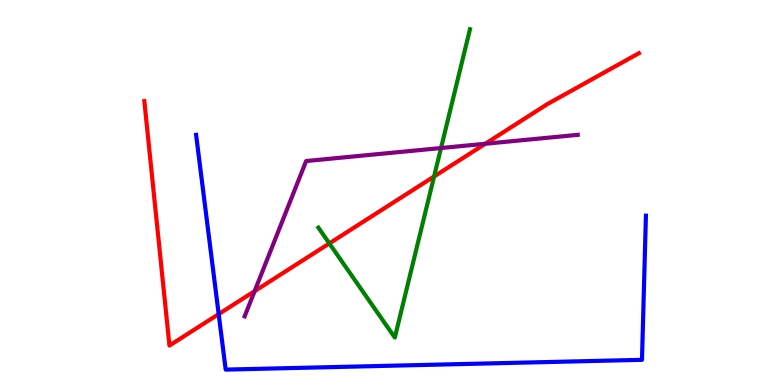[{'lines': ['blue', 'red'], 'intersections': [{'x': 2.82, 'y': 1.84}]}, {'lines': ['green', 'red'], 'intersections': [{'x': 4.25, 'y': 3.68}, {'x': 5.6, 'y': 5.42}]}, {'lines': ['purple', 'red'], 'intersections': [{'x': 3.29, 'y': 2.44}, {'x': 6.26, 'y': 6.27}]}, {'lines': ['blue', 'green'], 'intersections': []}, {'lines': ['blue', 'purple'], 'intersections': []}, {'lines': ['green', 'purple'], 'intersections': [{'x': 5.69, 'y': 6.16}]}]